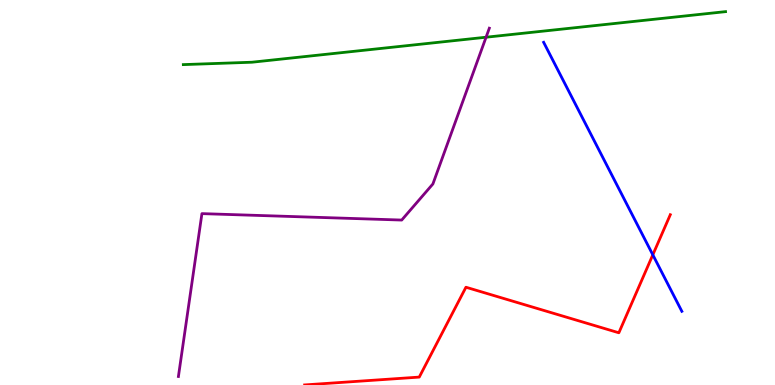[{'lines': ['blue', 'red'], 'intersections': [{'x': 8.42, 'y': 3.38}]}, {'lines': ['green', 'red'], 'intersections': []}, {'lines': ['purple', 'red'], 'intersections': []}, {'lines': ['blue', 'green'], 'intersections': []}, {'lines': ['blue', 'purple'], 'intersections': []}, {'lines': ['green', 'purple'], 'intersections': [{'x': 6.27, 'y': 9.03}]}]